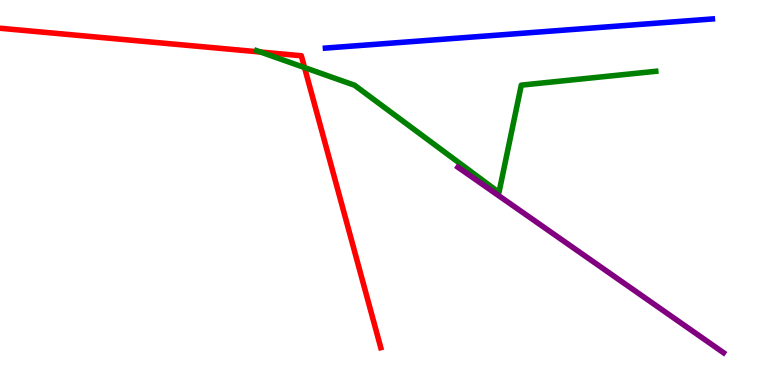[{'lines': ['blue', 'red'], 'intersections': []}, {'lines': ['green', 'red'], 'intersections': [{'x': 3.36, 'y': 8.65}, {'x': 3.93, 'y': 8.25}]}, {'lines': ['purple', 'red'], 'intersections': []}, {'lines': ['blue', 'green'], 'intersections': []}, {'lines': ['blue', 'purple'], 'intersections': []}, {'lines': ['green', 'purple'], 'intersections': []}]